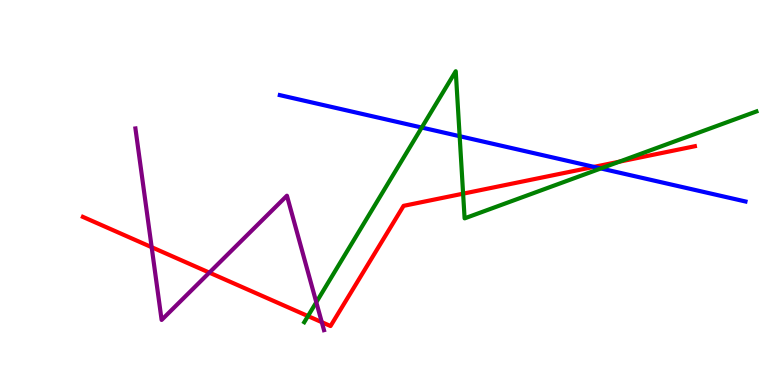[{'lines': ['blue', 'red'], 'intersections': [{'x': 7.66, 'y': 5.67}]}, {'lines': ['green', 'red'], 'intersections': [{'x': 3.97, 'y': 1.79}, {'x': 5.98, 'y': 4.97}, {'x': 7.99, 'y': 5.8}]}, {'lines': ['purple', 'red'], 'intersections': [{'x': 1.96, 'y': 3.58}, {'x': 2.7, 'y': 2.92}, {'x': 4.15, 'y': 1.63}]}, {'lines': ['blue', 'green'], 'intersections': [{'x': 5.44, 'y': 6.69}, {'x': 5.93, 'y': 6.46}, {'x': 7.75, 'y': 5.62}]}, {'lines': ['blue', 'purple'], 'intersections': []}, {'lines': ['green', 'purple'], 'intersections': [{'x': 4.08, 'y': 2.15}]}]